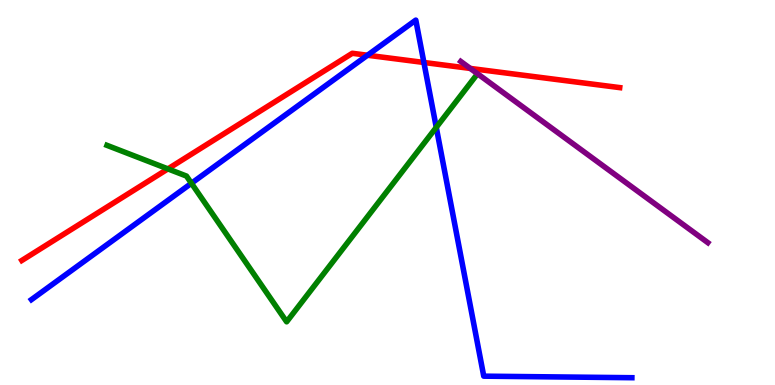[{'lines': ['blue', 'red'], 'intersections': [{'x': 4.74, 'y': 8.57}, {'x': 5.47, 'y': 8.38}]}, {'lines': ['green', 'red'], 'intersections': [{'x': 2.17, 'y': 5.61}]}, {'lines': ['purple', 'red'], 'intersections': [{'x': 6.07, 'y': 8.22}]}, {'lines': ['blue', 'green'], 'intersections': [{'x': 2.47, 'y': 5.24}, {'x': 5.63, 'y': 6.69}]}, {'lines': ['blue', 'purple'], 'intersections': []}, {'lines': ['green', 'purple'], 'intersections': []}]